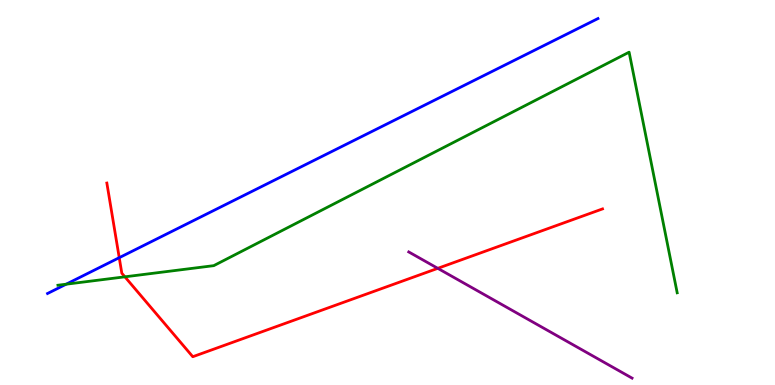[{'lines': ['blue', 'red'], 'intersections': [{'x': 1.54, 'y': 3.31}]}, {'lines': ['green', 'red'], 'intersections': [{'x': 1.61, 'y': 2.81}]}, {'lines': ['purple', 'red'], 'intersections': [{'x': 5.65, 'y': 3.03}]}, {'lines': ['blue', 'green'], 'intersections': [{'x': 0.854, 'y': 2.62}]}, {'lines': ['blue', 'purple'], 'intersections': []}, {'lines': ['green', 'purple'], 'intersections': []}]